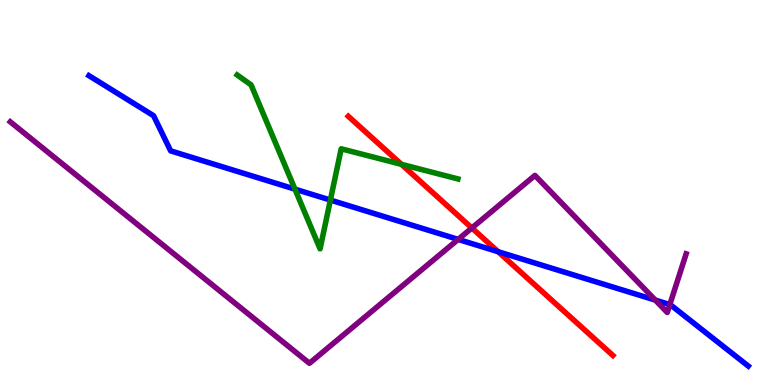[{'lines': ['blue', 'red'], 'intersections': [{'x': 6.43, 'y': 3.46}]}, {'lines': ['green', 'red'], 'intersections': [{'x': 5.18, 'y': 5.73}]}, {'lines': ['purple', 'red'], 'intersections': [{'x': 6.09, 'y': 4.08}]}, {'lines': ['blue', 'green'], 'intersections': [{'x': 3.81, 'y': 5.09}, {'x': 4.26, 'y': 4.8}]}, {'lines': ['blue', 'purple'], 'intersections': [{'x': 5.91, 'y': 3.78}, {'x': 8.46, 'y': 2.2}, {'x': 8.64, 'y': 2.09}]}, {'lines': ['green', 'purple'], 'intersections': []}]